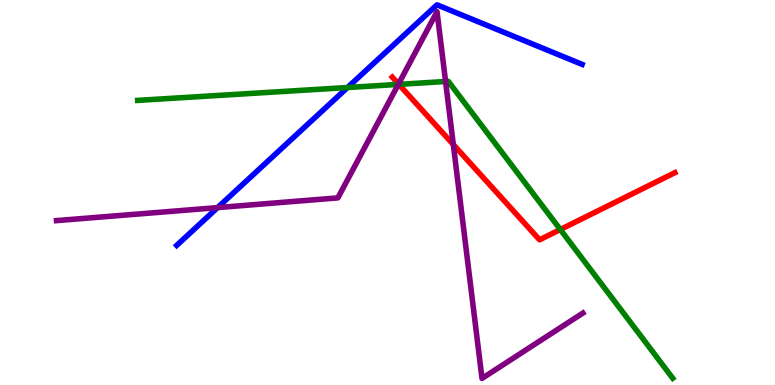[{'lines': ['blue', 'red'], 'intersections': []}, {'lines': ['green', 'red'], 'intersections': [{'x': 5.15, 'y': 7.81}, {'x': 7.23, 'y': 4.04}]}, {'lines': ['purple', 'red'], 'intersections': [{'x': 5.14, 'y': 7.82}, {'x': 5.85, 'y': 6.25}]}, {'lines': ['blue', 'green'], 'intersections': [{'x': 4.48, 'y': 7.73}]}, {'lines': ['blue', 'purple'], 'intersections': [{'x': 2.81, 'y': 4.61}]}, {'lines': ['green', 'purple'], 'intersections': [{'x': 5.14, 'y': 7.81}, {'x': 5.75, 'y': 7.88}]}]